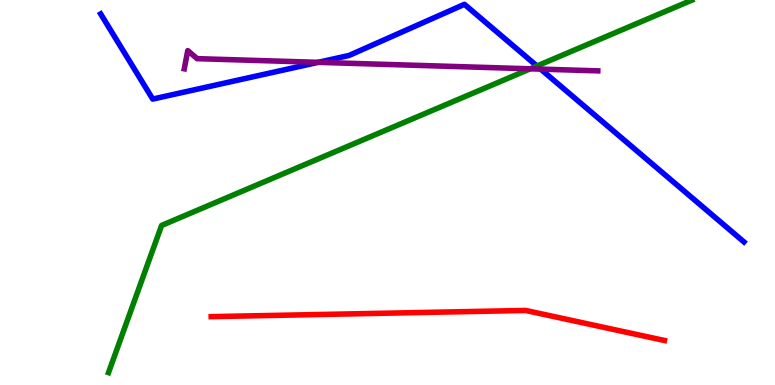[{'lines': ['blue', 'red'], 'intersections': []}, {'lines': ['green', 'red'], 'intersections': []}, {'lines': ['purple', 'red'], 'intersections': []}, {'lines': ['blue', 'green'], 'intersections': [{'x': 6.93, 'y': 8.29}]}, {'lines': ['blue', 'purple'], 'intersections': [{'x': 4.1, 'y': 8.38}, {'x': 6.98, 'y': 8.2}]}, {'lines': ['green', 'purple'], 'intersections': [{'x': 6.84, 'y': 8.21}]}]